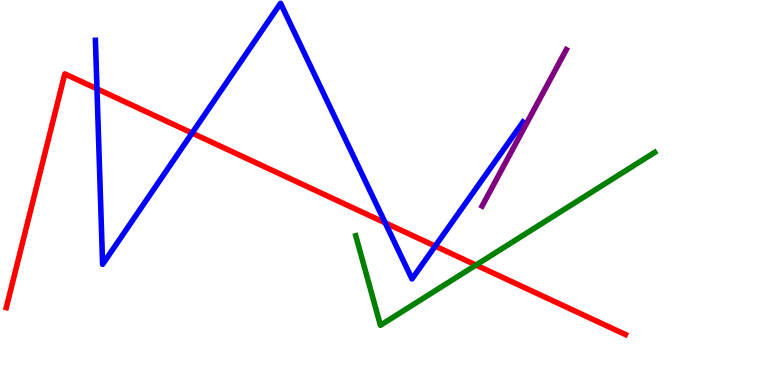[{'lines': ['blue', 'red'], 'intersections': [{'x': 1.25, 'y': 7.69}, {'x': 2.48, 'y': 6.54}, {'x': 4.97, 'y': 4.21}, {'x': 5.62, 'y': 3.61}]}, {'lines': ['green', 'red'], 'intersections': [{'x': 6.14, 'y': 3.12}]}, {'lines': ['purple', 'red'], 'intersections': []}, {'lines': ['blue', 'green'], 'intersections': []}, {'lines': ['blue', 'purple'], 'intersections': []}, {'lines': ['green', 'purple'], 'intersections': []}]